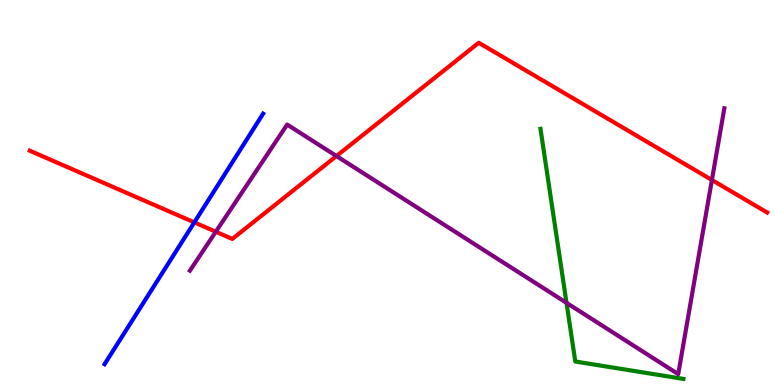[{'lines': ['blue', 'red'], 'intersections': [{'x': 2.51, 'y': 4.22}]}, {'lines': ['green', 'red'], 'intersections': []}, {'lines': ['purple', 'red'], 'intersections': [{'x': 2.78, 'y': 3.98}, {'x': 4.34, 'y': 5.95}, {'x': 9.19, 'y': 5.32}]}, {'lines': ['blue', 'green'], 'intersections': []}, {'lines': ['blue', 'purple'], 'intersections': []}, {'lines': ['green', 'purple'], 'intersections': [{'x': 7.31, 'y': 2.13}]}]